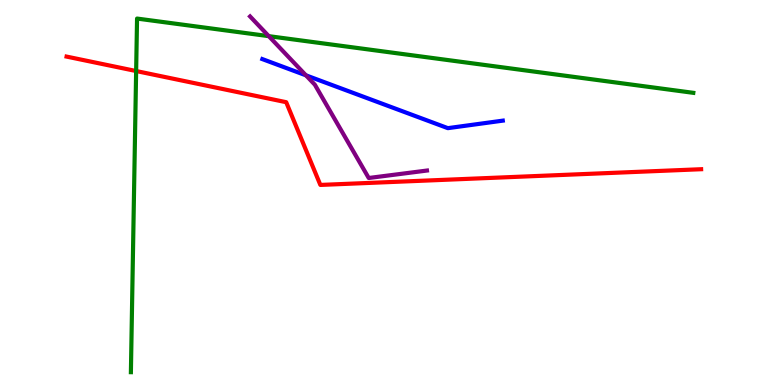[{'lines': ['blue', 'red'], 'intersections': []}, {'lines': ['green', 'red'], 'intersections': [{'x': 1.76, 'y': 8.15}]}, {'lines': ['purple', 'red'], 'intersections': []}, {'lines': ['blue', 'green'], 'intersections': []}, {'lines': ['blue', 'purple'], 'intersections': [{'x': 3.95, 'y': 8.04}]}, {'lines': ['green', 'purple'], 'intersections': [{'x': 3.47, 'y': 9.06}]}]